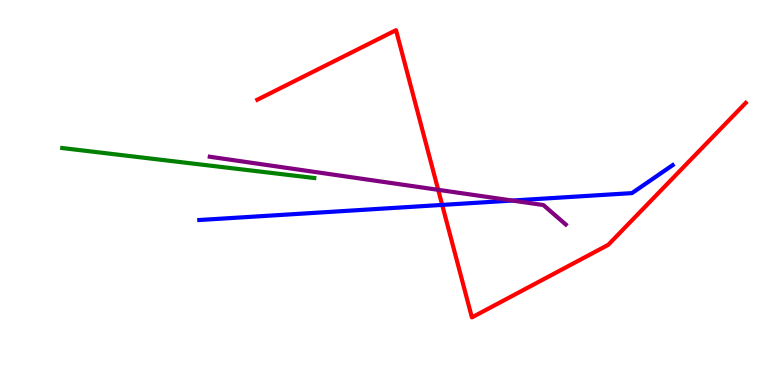[{'lines': ['blue', 'red'], 'intersections': [{'x': 5.71, 'y': 4.68}]}, {'lines': ['green', 'red'], 'intersections': []}, {'lines': ['purple', 'red'], 'intersections': [{'x': 5.65, 'y': 5.07}]}, {'lines': ['blue', 'green'], 'intersections': []}, {'lines': ['blue', 'purple'], 'intersections': [{'x': 6.61, 'y': 4.79}]}, {'lines': ['green', 'purple'], 'intersections': []}]